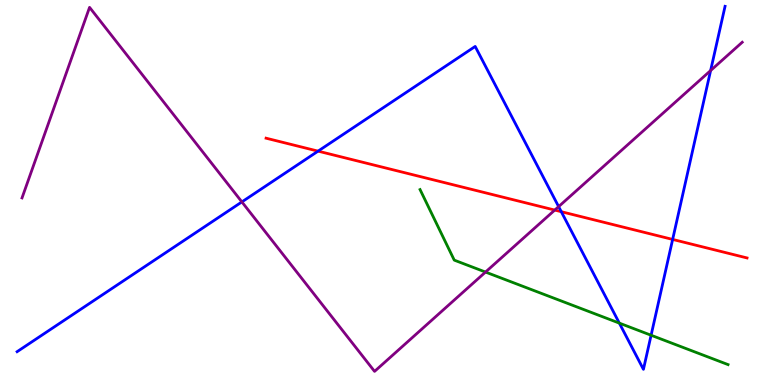[{'lines': ['blue', 'red'], 'intersections': [{'x': 4.1, 'y': 6.07}, {'x': 7.24, 'y': 4.5}, {'x': 8.68, 'y': 3.78}]}, {'lines': ['green', 'red'], 'intersections': []}, {'lines': ['purple', 'red'], 'intersections': [{'x': 7.16, 'y': 4.54}]}, {'lines': ['blue', 'green'], 'intersections': [{'x': 7.99, 'y': 1.61}, {'x': 8.4, 'y': 1.29}]}, {'lines': ['blue', 'purple'], 'intersections': [{'x': 3.12, 'y': 4.76}, {'x': 7.21, 'y': 4.63}, {'x': 9.17, 'y': 8.17}]}, {'lines': ['green', 'purple'], 'intersections': [{'x': 6.26, 'y': 2.93}]}]